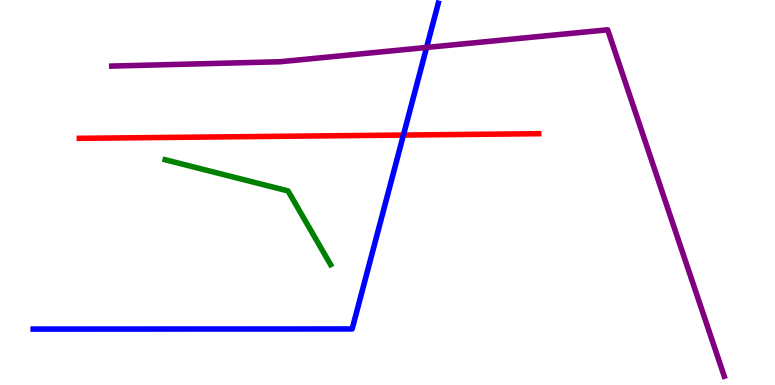[{'lines': ['blue', 'red'], 'intersections': [{'x': 5.21, 'y': 6.49}]}, {'lines': ['green', 'red'], 'intersections': []}, {'lines': ['purple', 'red'], 'intersections': []}, {'lines': ['blue', 'green'], 'intersections': []}, {'lines': ['blue', 'purple'], 'intersections': [{'x': 5.5, 'y': 8.77}]}, {'lines': ['green', 'purple'], 'intersections': []}]